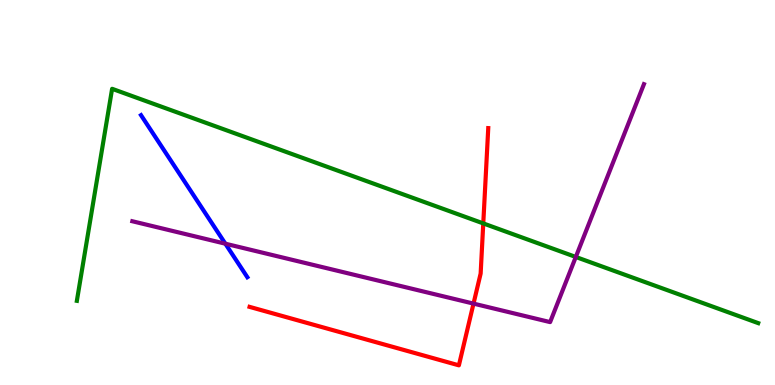[{'lines': ['blue', 'red'], 'intersections': []}, {'lines': ['green', 'red'], 'intersections': [{'x': 6.24, 'y': 4.2}]}, {'lines': ['purple', 'red'], 'intersections': [{'x': 6.11, 'y': 2.11}]}, {'lines': ['blue', 'green'], 'intersections': []}, {'lines': ['blue', 'purple'], 'intersections': [{'x': 2.91, 'y': 3.67}]}, {'lines': ['green', 'purple'], 'intersections': [{'x': 7.43, 'y': 3.33}]}]